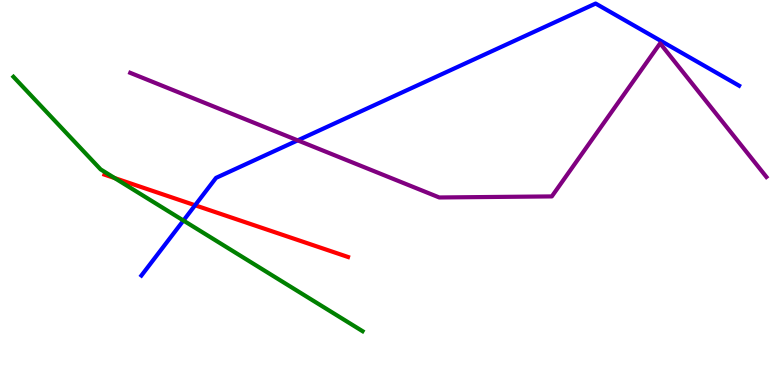[{'lines': ['blue', 'red'], 'intersections': [{'x': 2.52, 'y': 4.67}]}, {'lines': ['green', 'red'], 'intersections': [{'x': 1.48, 'y': 5.37}]}, {'lines': ['purple', 'red'], 'intersections': []}, {'lines': ['blue', 'green'], 'intersections': [{'x': 2.37, 'y': 4.27}]}, {'lines': ['blue', 'purple'], 'intersections': [{'x': 3.84, 'y': 6.35}]}, {'lines': ['green', 'purple'], 'intersections': []}]